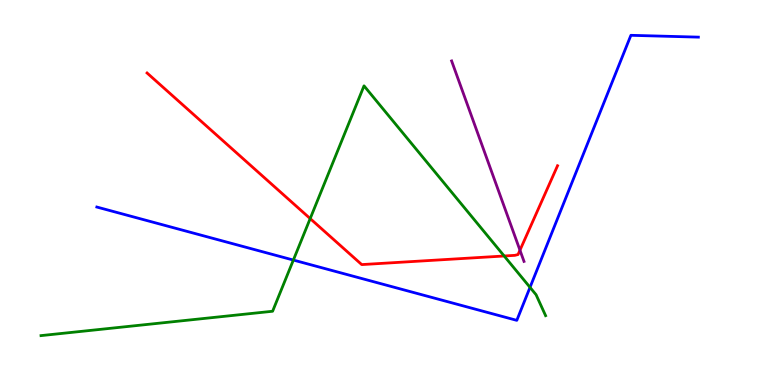[{'lines': ['blue', 'red'], 'intersections': []}, {'lines': ['green', 'red'], 'intersections': [{'x': 4.0, 'y': 4.32}, {'x': 6.51, 'y': 3.35}]}, {'lines': ['purple', 'red'], 'intersections': [{'x': 6.71, 'y': 3.5}]}, {'lines': ['blue', 'green'], 'intersections': [{'x': 3.79, 'y': 3.25}, {'x': 6.84, 'y': 2.54}]}, {'lines': ['blue', 'purple'], 'intersections': []}, {'lines': ['green', 'purple'], 'intersections': []}]